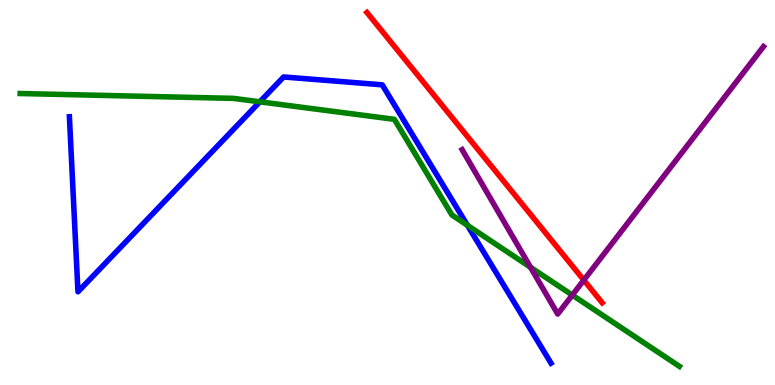[{'lines': ['blue', 'red'], 'intersections': []}, {'lines': ['green', 'red'], 'intersections': []}, {'lines': ['purple', 'red'], 'intersections': [{'x': 7.53, 'y': 2.72}]}, {'lines': ['blue', 'green'], 'intersections': [{'x': 3.35, 'y': 7.36}, {'x': 6.03, 'y': 4.15}]}, {'lines': ['blue', 'purple'], 'intersections': []}, {'lines': ['green', 'purple'], 'intersections': [{'x': 6.85, 'y': 3.06}, {'x': 7.38, 'y': 2.34}]}]